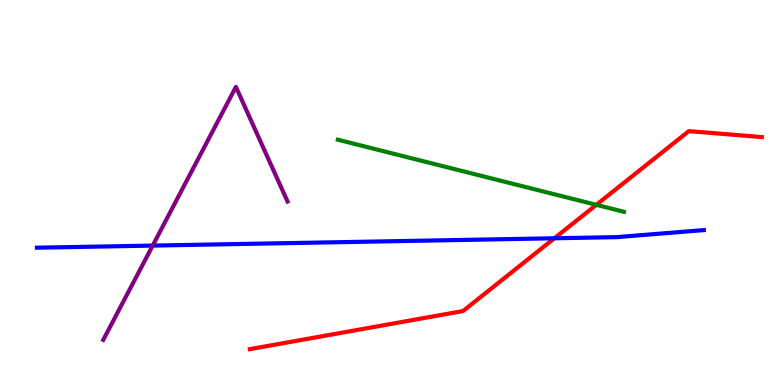[{'lines': ['blue', 'red'], 'intersections': [{'x': 7.15, 'y': 3.81}]}, {'lines': ['green', 'red'], 'intersections': [{'x': 7.69, 'y': 4.68}]}, {'lines': ['purple', 'red'], 'intersections': []}, {'lines': ['blue', 'green'], 'intersections': []}, {'lines': ['blue', 'purple'], 'intersections': [{'x': 1.97, 'y': 3.62}]}, {'lines': ['green', 'purple'], 'intersections': []}]